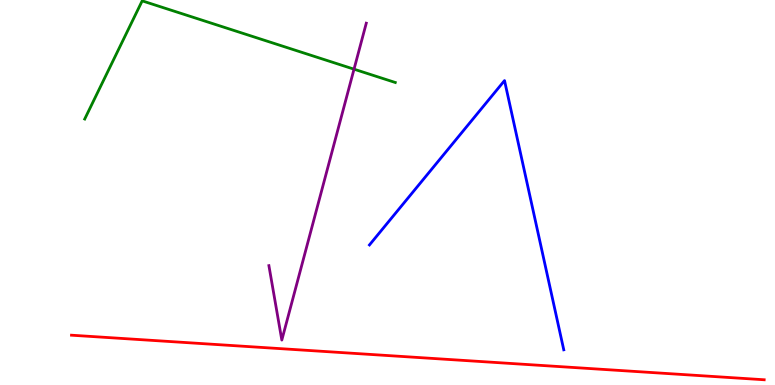[{'lines': ['blue', 'red'], 'intersections': []}, {'lines': ['green', 'red'], 'intersections': []}, {'lines': ['purple', 'red'], 'intersections': []}, {'lines': ['blue', 'green'], 'intersections': []}, {'lines': ['blue', 'purple'], 'intersections': []}, {'lines': ['green', 'purple'], 'intersections': [{'x': 4.57, 'y': 8.2}]}]